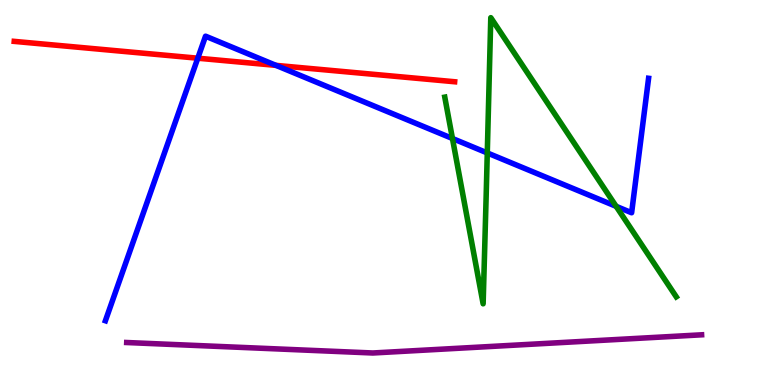[{'lines': ['blue', 'red'], 'intersections': [{'x': 2.55, 'y': 8.49}, {'x': 3.56, 'y': 8.3}]}, {'lines': ['green', 'red'], 'intersections': []}, {'lines': ['purple', 'red'], 'intersections': []}, {'lines': ['blue', 'green'], 'intersections': [{'x': 5.84, 'y': 6.4}, {'x': 6.29, 'y': 6.03}, {'x': 7.95, 'y': 4.64}]}, {'lines': ['blue', 'purple'], 'intersections': []}, {'lines': ['green', 'purple'], 'intersections': []}]